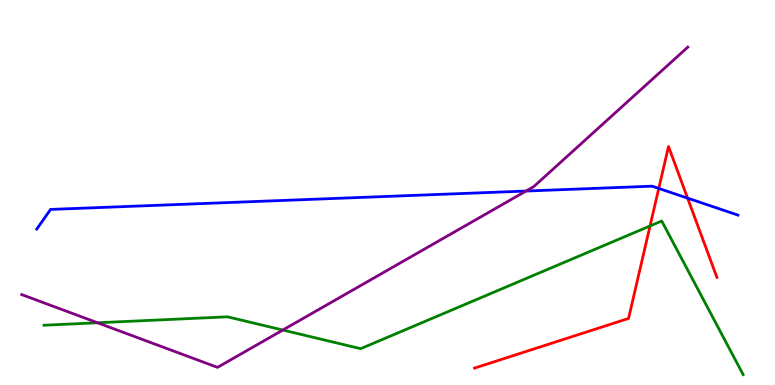[{'lines': ['blue', 'red'], 'intersections': [{'x': 8.5, 'y': 5.11}, {'x': 8.87, 'y': 4.85}]}, {'lines': ['green', 'red'], 'intersections': [{'x': 8.39, 'y': 4.13}]}, {'lines': ['purple', 'red'], 'intersections': []}, {'lines': ['blue', 'green'], 'intersections': []}, {'lines': ['blue', 'purple'], 'intersections': [{'x': 6.79, 'y': 5.04}]}, {'lines': ['green', 'purple'], 'intersections': [{'x': 1.26, 'y': 1.62}, {'x': 3.65, 'y': 1.43}]}]